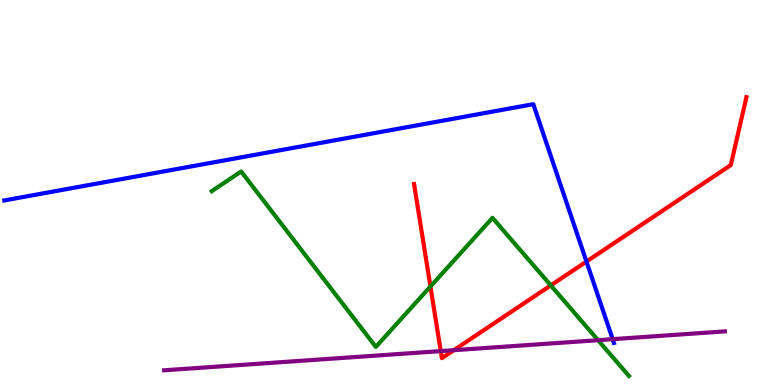[{'lines': ['blue', 'red'], 'intersections': [{'x': 7.57, 'y': 3.21}]}, {'lines': ['green', 'red'], 'intersections': [{'x': 5.55, 'y': 2.56}, {'x': 7.11, 'y': 2.59}]}, {'lines': ['purple', 'red'], 'intersections': [{'x': 5.69, 'y': 0.88}, {'x': 5.86, 'y': 0.904}]}, {'lines': ['blue', 'green'], 'intersections': []}, {'lines': ['blue', 'purple'], 'intersections': [{'x': 7.91, 'y': 1.19}]}, {'lines': ['green', 'purple'], 'intersections': [{'x': 7.72, 'y': 1.16}]}]